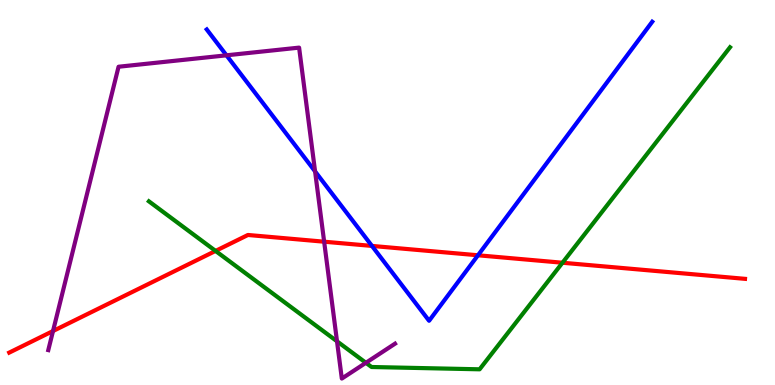[{'lines': ['blue', 'red'], 'intersections': [{'x': 4.8, 'y': 3.61}, {'x': 6.17, 'y': 3.37}]}, {'lines': ['green', 'red'], 'intersections': [{'x': 2.78, 'y': 3.48}, {'x': 7.26, 'y': 3.18}]}, {'lines': ['purple', 'red'], 'intersections': [{'x': 0.684, 'y': 1.4}, {'x': 4.18, 'y': 3.72}]}, {'lines': ['blue', 'green'], 'intersections': []}, {'lines': ['blue', 'purple'], 'intersections': [{'x': 2.92, 'y': 8.56}, {'x': 4.07, 'y': 5.55}]}, {'lines': ['green', 'purple'], 'intersections': [{'x': 4.35, 'y': 1.14}, {'x': 4.72, 'y': 0.577}]}]